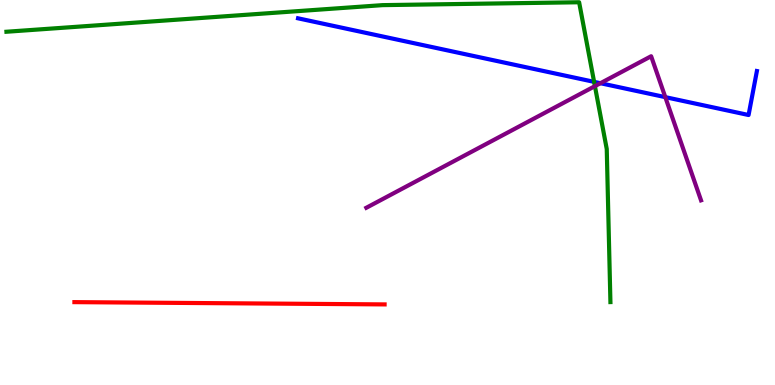[{'lines': ['blue', 'red'], 'intersections': []}, {'lines': ['green', 'red'], 'intersections': []}, {'lines': ['purple', 'red'], 'intersections': []}, {'lines': ['blue', 'green'], 'intersections': [{'x': 7.67, 'y': 7.87}]}, {'lines': ['blue', 'purple'], 'intersections': [{'x': 7.75, 'y': 7.84}, {'x': 8.58, 'y': 7.48}]}, {'lines': ['green', 'purple'], 'intersections': [{'x': 7.68, 'y': 7.76}]}]